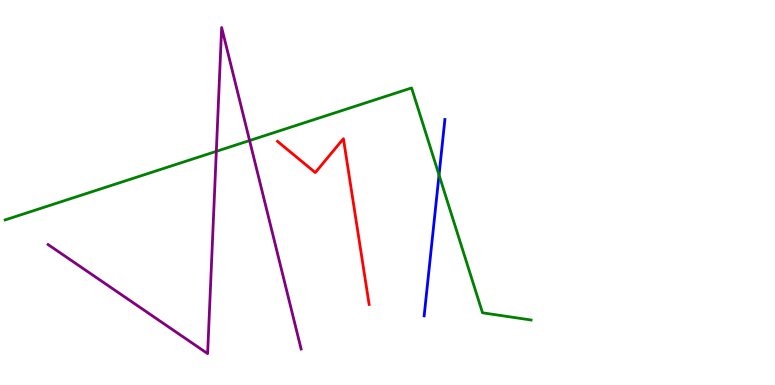[{'lines': ['blue', 'red'], 'intersections': []}, {'lines': ['green', 'red'], 'intersections': []}, {'lines': ['purple', 'red'], 'intersections': []}, {'lines': ['blue', 'green'], 'intersections': [{'x': 5.66, 'y': 5.46}]}, {'lines': ['blue', 'purple'], 'intersections': []}, {'lines': ['green', 'purple'], 'intersections': [{'x': 2.79, 'y': 6.07}, {'x': 3.22, 'y': 6.35}]}]